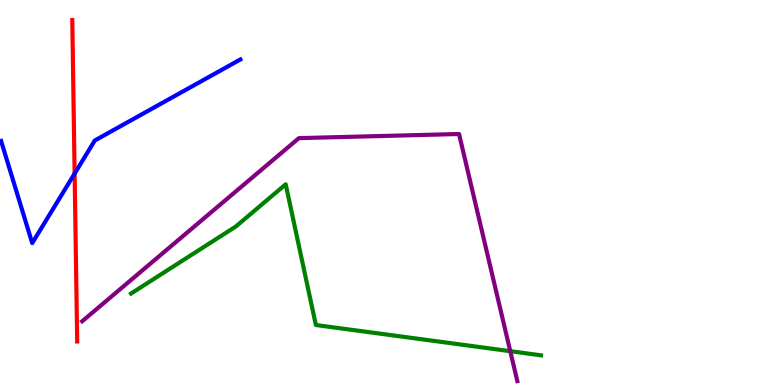[{'lines': ['blue', 'red'], 'intersections': [{'x': 0.963, 'y': 5.49}]}, {'lines': ['green', 'red'], 'intersections': []}, {'lines': ['purple', 'red'], 'intersections': []}, {'lines': ['blue', 'green'], 'intersections': []}, {'lines': ['blue', 'purple'], 'intersections': []}, {'lines': ['green', 'purple'], 'intersections': [{'x': 6.58, 'y': 0.878}]}]